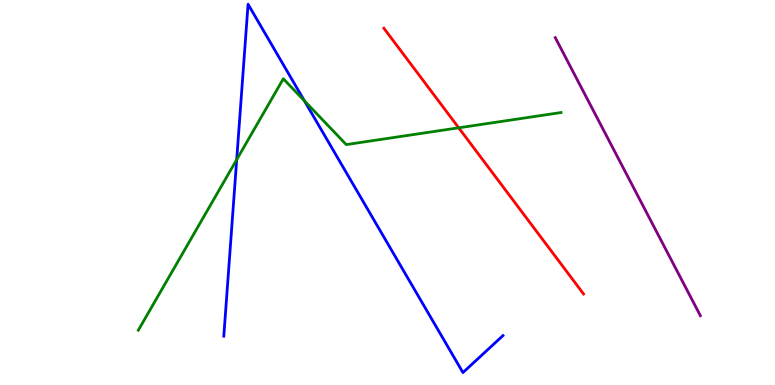[{'lines': ['blue', 'red'], 'intersections': []}, {'lines': ['green', 'red'], 'intersections': [{'x': 5.92, 'y': 6.68}]}, {'lines': ['purple', 'red'], 'intersections': []}, {'lines': ['blue', 'green'], 'intersections': [{'x': 3.05, 'y': 5.85}, {'x': 3.93, 'y': 7.38}]}, {'lines': ['blue', 'purple'], 'intersections': []}, {'lines': ['green', 'purple'], 'intersections': []}]